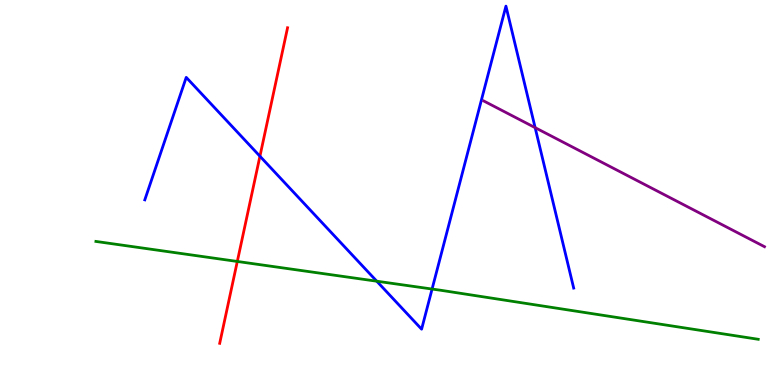[{'lines': ['blue', 'red'], 'intersections': [{'x': 3.35, 'y': 5.94}]}, {'lines': ['green', 'red'], 'intersections': [{'x': 3.06, 'y': 3.21}]}, {'lines': ['purple', 'red'], 'intersections': []}, {'lines': ['blue', 'green'], 'intersections': [{'x': 4.86, 'y': 2.7}, {'x': 5.58, 'y': 2.49}]}, {'lines': ['blue', 'purple'], 'intersections': [{'x': 6.91, 'y': 6.68}]}, {'lines': ['green', 'purple'], 'intersections': []}]